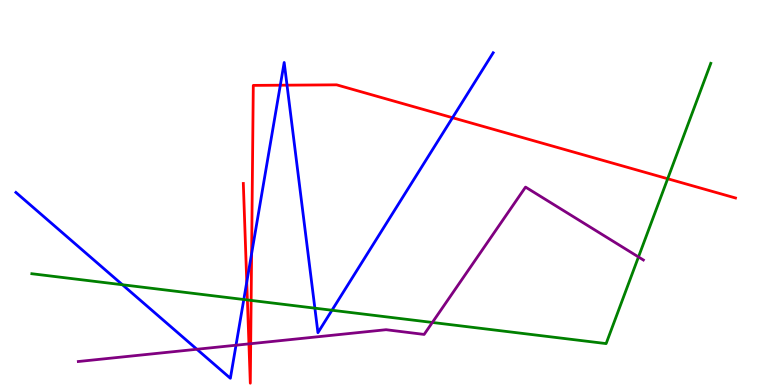[{'lines': ['blue', 'red'], 'intersections': [{'x': 3.18, 'y': 2.67}, {'x': 3.25, 'y': 3.41}, {'x': 3.62, 'y': 7.79}, {'x': 3.7, 'y': 7.79}, {'x': 5.84, 'y': 6.94}]}, {'lines': ['green', 'red'], 'intersections': [{'x': 3.19, 'y': 2.21}, {'x': 3.24, 'y': 2.2}, {'x': 8.62, 'y': 5.36}]}, {'lines': ['purple', 'red'], 'intersections': [{'x': 3.21, 'y': 1.07}, {'x': 3.23, 'y': 1.07}]}, {'lines': ['blue', 'green'], 'intersections': [{'x': 1.58, 'y': 2.6}, {'x': 3.15, 'y': 2.22}, {'x': 4.06, 'y': 2.0}, {'x': 4.28, 'y': 1.94}]}, {'lines': ['blue', 'purple'], 'intersections': [{'x': 2.54, 'y': 0.928}, {'x': 3.05, 'y': 1.03}]}, {'lines': ['green', 'purple'], 'intersections': [{'x': 5.58, 'y': 1.62}, {'x': 8.24, 'y': 3.33}]}]